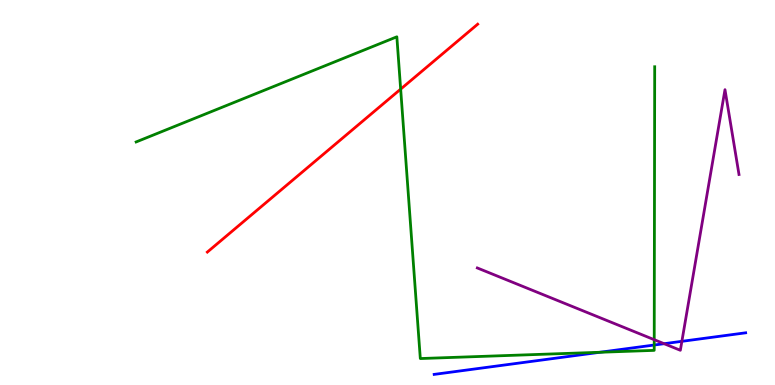[{'lines': ['blue', 'red'], 'intersections': []}, {'lines': ['green', 'red'], 'intersections': [{'x': 5.17, 'y': 7.69}]}, {'lines': ['purple', 'red'], 'intersections': []}, {'lines': ['blue', 'green'], 'intersections': [{'x': 7.74, 'y': 0.85}, {'x': 8.44, 'y': 1.04}]}, {'lines': ['blue', 'purple'], 'intersections': [{'x': 8.57, 'y': 1.07}, {'x': 8.8, 'y': 1.13}]}, {'lines': ['green', 'purple'], 'intersections': [{'x': 8.44, 'y': 1.18}]}]